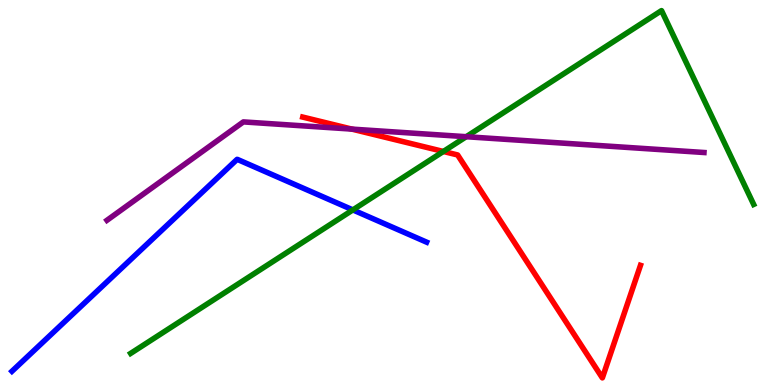[{'lines': ['blue', 'red'], 'intersections': []}, {'lines': ['green', 'red'], 'intersections': [{'x': 5.72, 'y': 6.07}]}, {'lines': ['purple', 'red'], 'intersections': [{'x': 4.54, 'y': 6.65}]}, {'lines': ['blue', 'green'], 'intersections': [{'x': 4.55, 'y': 4.55}]}, {'lines': ['blue', 'purple'], 'intersections': []}, {'lines': ['green', 'purple'], 'intersections': [{'x': 6.02, 'y': 6.45}]}]